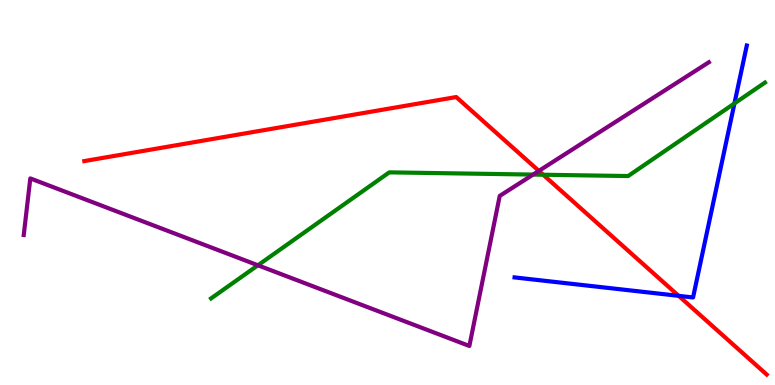[{'lines': ['blue', 'red'], 'intersections': [{'x': 8.76, 'y': 2.32}]}, {'lines': ['green', 'red'], 'intersections': [{'x': 7.01, 'y': 5.46}]}, {'lines': ['purple', 'red'], 'intersections': [{'x': 6.95, 'y': 5.56}]}, {'lines': ['blue', 'green'], 'intersections': [{'x': 9.48, 'y': 7.31}]}, {'lines': ['blue', 'purple'], 'intersections': []}, {'lines': ['green', 'purple'], 'intersections': [{'x': 3.33, 'y': 3.11}, {'x': 6.88, 'y': 5.47}]}]